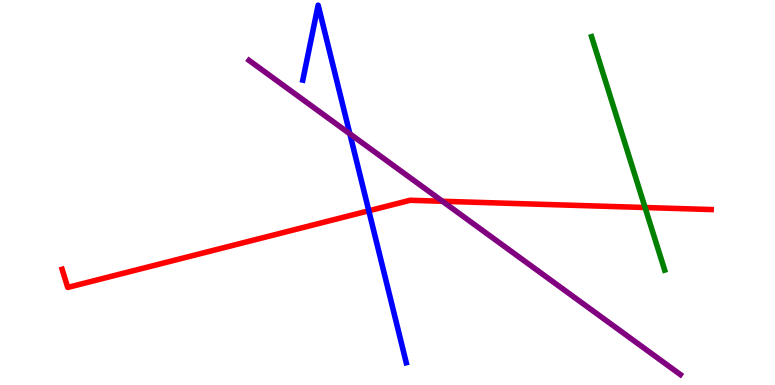[{'lines': ['blue', 'red'], 'intersections': [{'x': 4.76, 'y': 4.53}]}, {'lines': ['green', 'red'], 'intersections': [{'x': 8.32, 'y': 4.61}]}, {'lines': ['purple', 'red'], 'intersections': [{'x': 5.71, 'y': 4.77}]}, {'lines': ['blue', 'green'], 'intersections': []}, {'lines': ['blue', 'purple'], 'intersections': [{'x': 4.51, 'y': 6.52}]}, {'lines': ['green', 'purple'], 'intersections': []}]